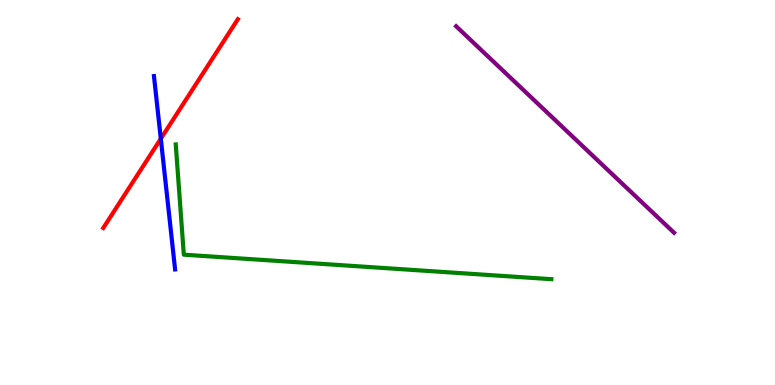[{'lines': ['blue', 'red'], 'intersections': [{'x': 2.07, 'y': 6.4}]}, {'lines': ['green', 'red'], 'intersections': []}, {'lines': ['purple', 'red'], 'intersections': []}, {'lines': ['blue', 'green'], 'intersections': []}, {'lines': ['blue', 'purple'], 'intersections': []}, {'lines': ['green', 'purple'], 'intersections': []}]